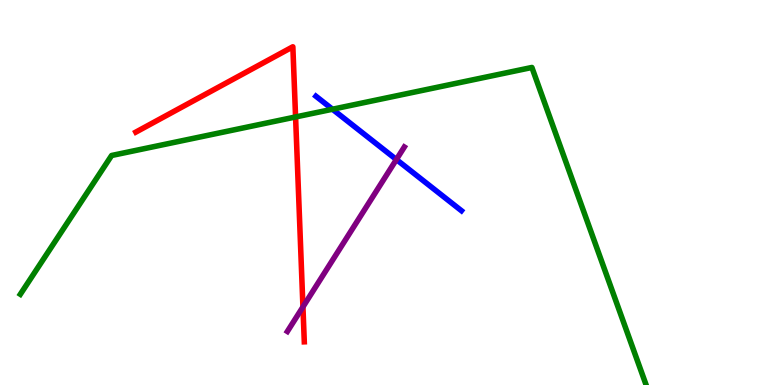[{'lines': ['blue', 'red'], 'intersections': []}, {'lines': ['green', 'red'], 'intersections': [{'x': 3.81, 'y': 6.96}]}, {'lines': ['purple', 'red'], 'intersections': [{'x': 3.91, 'y': 2.03}]}, {'lines': ['blue', 'green'], 'intersections': [{'x': 4.29, 'y': 7.16}]}, {'lines': ['blue', 'purple'], 'intersections': [{'x': 5.11, 'y': 5.86}]}, {'lines': ['green', 'purple'], 'intersections': []}]